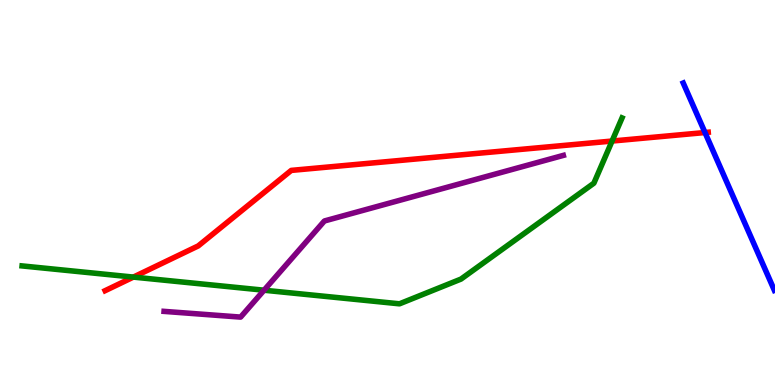[{'lines': ['blue', 'red'], 'intersections': [{'x': 9.1, 'y': 6.56}]}, {'lines': ['green', 'red'], 'intersections': [{'x': 1.72, 'y': 2.8}, {'x': 7.9, 'y': 6.34}]}, {'lines': ['purple', 'red'], 'intersections': []}, {'lines': ['blue', 'green'], 'intersections': []}, {'lines': ['blue', 'purple'], 'intersections': []}, {'lines': ['green', 'purple'], 'intersections': [{'x': 3.41, 'y': 2.46}]}]